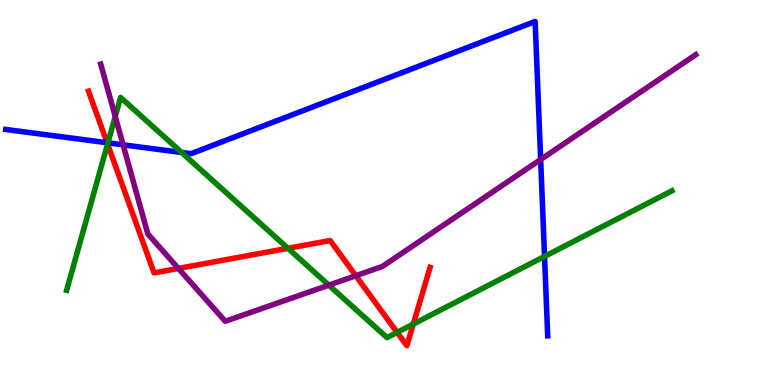[{'lines': ['blue', 'red'], 'intersections': [{'x': 1.38, 'y': 6.29}]}, {'lines': ['green', 'red'], 'intersections': [{'x': 1.39, 'y': 6.26}, {'x': 3.71, 'y': 3.55}, {'x': 5.12, 'y': 1.37}, {'x': 5.33, 'y': 1.58}]}, {'lines': ['purple', 'red'], 'intersections': [{'x': 2.3, 'y': 3.03}, {'x': 4.59, 'y': 2.84}]}, {'lines': ['blue', 'green'], 'intersections': [{'x': 1.39, 'y': 6.29}, {'x': 2.34, 'y': 6.04}, {'x': 7.03, 'y': 3.34}]}, {'lines': ['blue', 'purple'], 'intersections': [{'x': 1.59, 'y': 6.24}, {'x': 6.98, 'y': 5.86}]}, {'lines': ['green', 'purple'], 'intersections': [{'x': 1.49, 'y': 6.97}, {'x': 4.24, 'y': 2.59}]}]